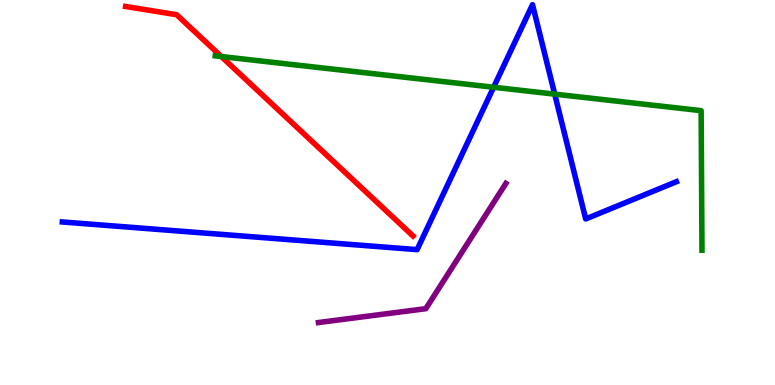[{'lines': ['blue', 'red'], 'intersections': []}, {'lines': ['green', 'red'], 'intersections': [{'x': 2.86, 'y': 8.53}]}, {'lines': ['purple', 'red'], 'intersections': []}, {'lines': ['blue', 'green'], 'intersections': [{'x': 6.37, 'y': 7.73}, {'x': 7.16, 'y': 7.55}]}, {'lines': ['blue', 'purple'], 'intersections': []}, {'lines': ['green', 'purple'], 'intersections': []}]